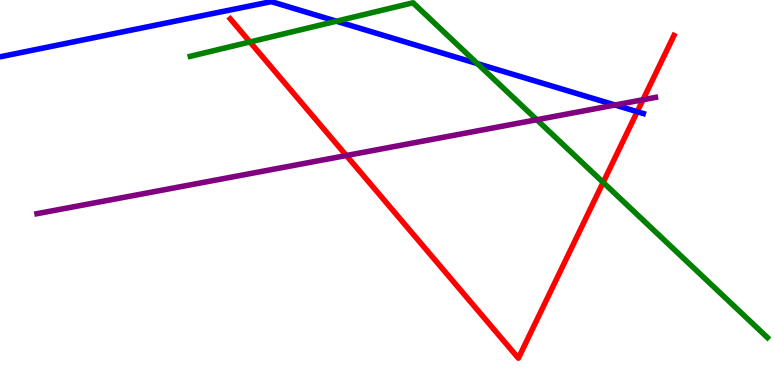[{'lines': ['blue', 'red'], 'intersections': [{'x': 8.22, 'y': 7.1}]}, {'lines': ['green', 'red'], 'intersections': [{'x': 3.22, 'y': 8.91}, {'x': 7.78, 'y': 5.26}]}, {'lines': ['purple', 'red'], 'intersections': [{'x': 4.47, 'y': 5.96}, {'x': 8.3, 'y': 7.41}]}, {'lines': ['blue', 'green'], 'intersections': [{'x': 4.34, 'y': 9.45}, {'x': 6.16, 'y': 8.35}]}, {'lines': ['blue', 'purple'], 'intersections': [{'x': 7.94, 'y': 7.27}]}, {'lines': ['green', 'purple'], 'intersections': [{'x': 6.93, 'y': 6.89}]}]